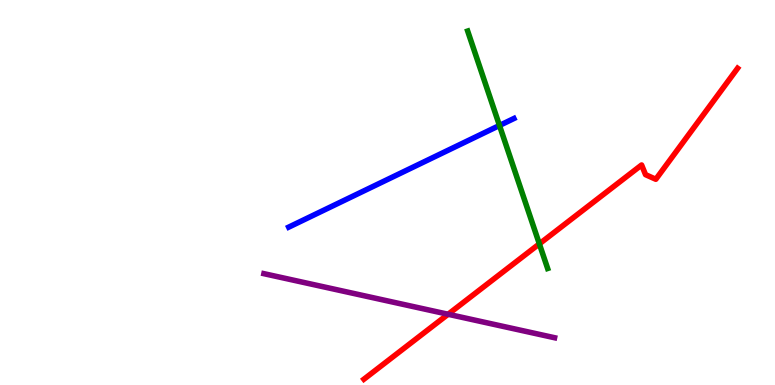[{'lines': ['blue', 'red'], 'intersections': []}, {'lines': ['green', 'red'], 'intersections': [{'x': 6.96, 'y': 3.67}]}, {'lines': ['purple', 'red'], 'intersections': [{'x': 5.78, 'y': 1.84}]}, {'lines': ['blue', 'green'], 'intersections': [{'x': 6.44, 'y': 6.74}]}, {'lines': ['blue', 'purple'], 'intersections': []}, {'lines': ['green', 'purple'], 'intersections': []}]